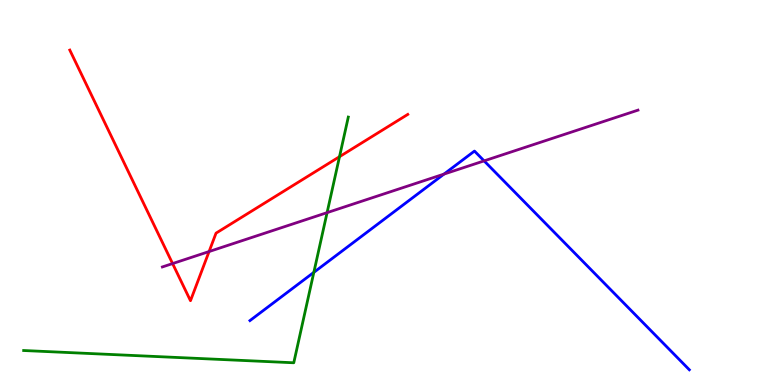[{'lines': ['blue', 'red'], 'intersections': []}, {'lines': ['green', 'red'], 'intersections': [{'x': 4.38, 'y': 5.93}]}, {'lines': ['purple', 'red'], 'intersections': [{'x': 2.23, 'y': 3.15}, {'x': 2.7, 'y': 3.47}]}, {'lines': ['blue', 'green'], 'intersections': [{'x': 4.05, 'y': 2.93}]}, {'lines': ['blue', 'purple'], 'intersections': [{'x': 5.73, 'y': 5.48}, {'x': 6.25, 'y': 5.82}]}, {'lines': ['green', 'purple'], 'intersections': [{'x': 4.22, 'y': 4.48}]}]